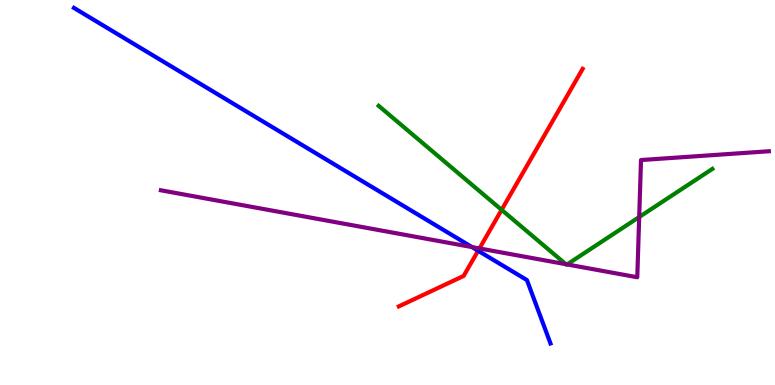[{'lines': ['blue', 'red'], 'intersections': [{'x': 6.17, 'y': 3.49}]}, {'lines': ['green', 'red'], 'intersections': [{'x': 6.47, 'y': 4.55}]}, {'lines': ['purple', 'red'], 'intersections': [{'x': 6.19, 'y': 3.55}]}, {'lines': ['blue', 'green'], 'intersections': []}, {'lines': ['blue', 'purple'], 'intersections': [{'x': 6.09, 'y': 3.58}]}, {'lines': ['green', 'purple'], 'intersections': [{'x': 7.3, 'y': 3.14}, {'x': 7.32, 'y': 3.13}, {'x': 8.25, 'y': 4.36}]}]